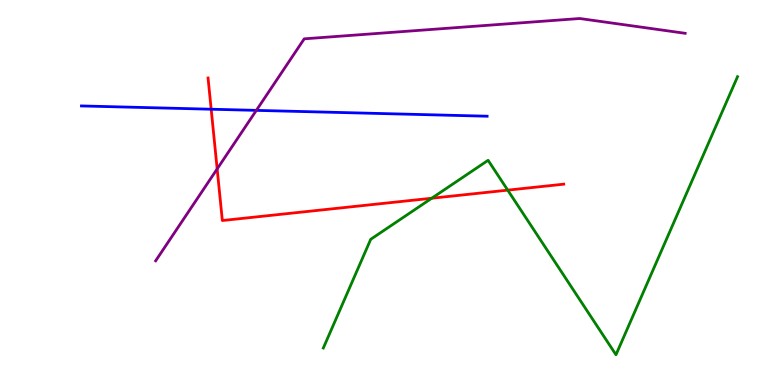[{'lines': ['blue', 'red'], 'intersections': [{'x': 2.72, 'y': 7.16}]}, {'lines': ['green', 'red'], 'intersections': [{'x': 5.57, 'y': 4.85}, {'x': 6.55, 'y': 5.06}]}, {'lines': ['purple', 'red'], 'intersections': [{'x': 2.8, 'y': 5.61}]}, {'lines': ['blue', 'green'], 'intersections': []}, {'lines': ['blue', 'purple'], 'intersections': [{'x': 3.31, 'y': 7.13}]}, {'lines': ['green', 'purple'], 'intersections': []}]